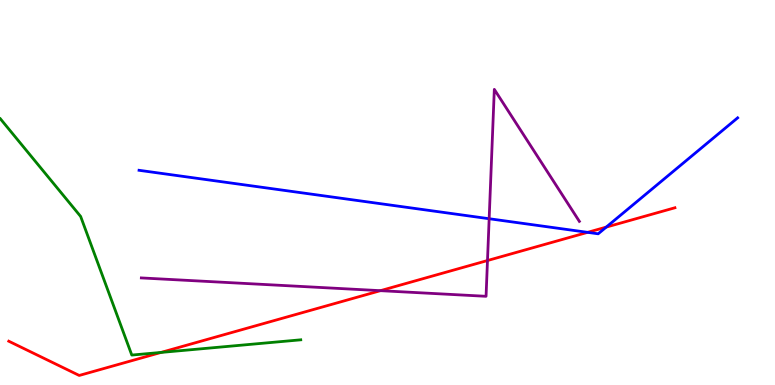[{'lines': ['blue', 'red'], 'intersections': [{'x': 7.58, 'y': 3.97}, {'x': 7.82, 'y': 4.1}]}, {'lines': ['green', 'red'], 'intersections': [{'x': 2.08, 'y': 0.846}]}, {'lines': ['purple', 'red'], 'intersections': [{'x': 4.91, 'y': 2.45}, {'x': 6.29, 'y': 3.23}]}, {'lines': ['blue', 'green'], 'intersections': []}, {'lines': ['blue', 'purple'], 'intersections': [{'x': 6.31, 'y': 4.32}]}, {'lines': ['green', 'purple'], 'intersections': []}]